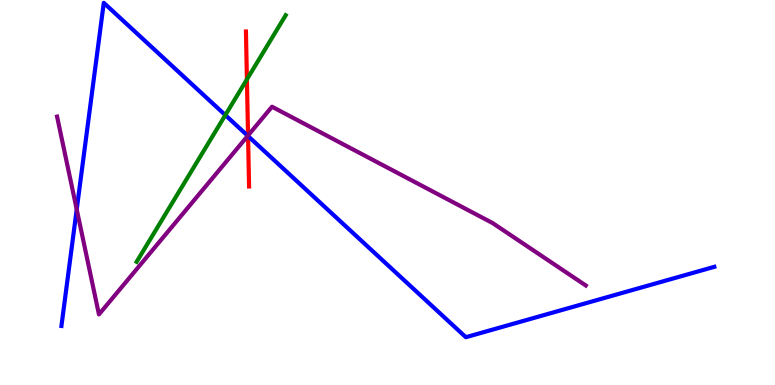[{'lines': ['blue', 'red'], 'intersections': [{'x': 3.2, 'y': 6.47}]}, {'lines': ['green', 'red'], 'intersections': [{'x': 3.19, 'y': 7.94}]}, {'lines': ['purple', 'red'], 'intersections': [{'x': 3.2, 'y': 6.48}]}, {'lines': ['blue', 'green'], 'intersections': [{'x': 2.91, 'y': 7.01}]}, {'lines': ['blue', 'purple'], 'intersections': [{'x': 0.99, 'y': 4.56}, {'x': 3.2, 'y': 6.47}]}, {'lines': ['green', 'purple'], 'intersections': []}]